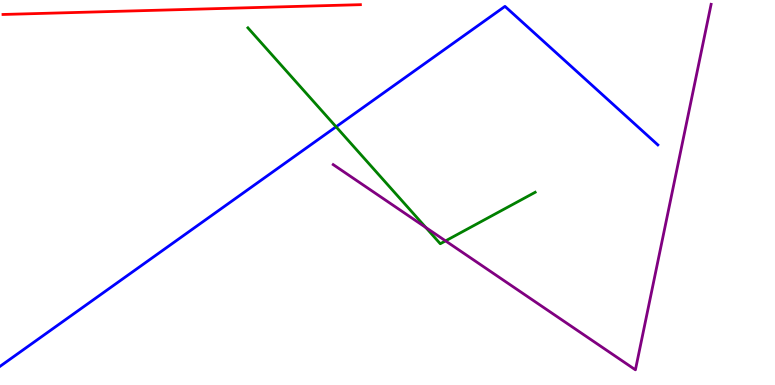[{'lines': ['blue', 'red'], 'intersections': []}, {'lines': ['green', 'red'], 'intersections': []}, {'lines': ['purple', 'red'], 'intersections': []}, {'lines': ['blue', 'green'], 'intersections': [{'x': 4.34, 'y': 6.71}]}, {'lines': ['blue', 'purple'], 'intersections': []}, {'lines': ['green', 'purple'], 'intersections': [{'x': 5.49, 'y': 4.09}, {'x': 5.75, 'y': 3.74}]}]